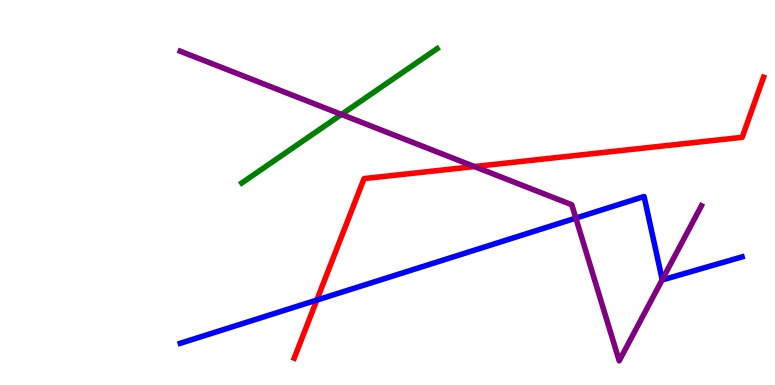[{'lines': ['blue', 'red'], 'intersections': [{'x': 4.09, 'y': 2.21}]}, {'lines': ['green', 'red'], 'intersections': []}, {'lines': ['purple', 'red'], 'intersections': [{'x': 6.12, 'y': 5.67}]}, {'lines': ['blue', 'green'], 'intersections': []}, {'lines': ['blue', 'purple'], 'intersections': [{'x': 7.43, 'y': 4.33}, {'x': 8.54, 'y': 2.74}]}, {'lines': ['green', 'purple'], 'intersections': [{'x': 4.41, 'y': 7.03}]}]